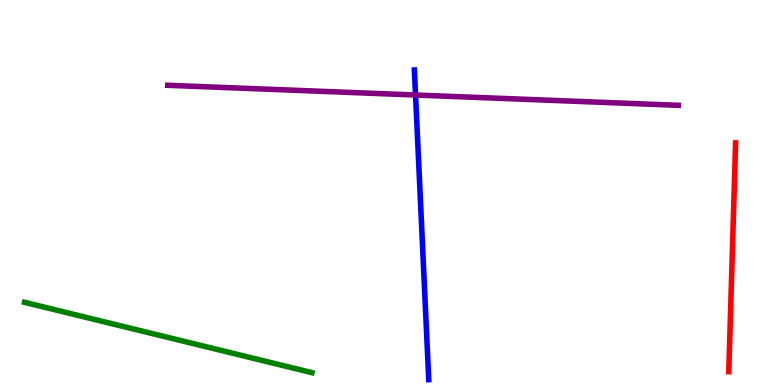[{'lines': ['blue', 'red'], 'intersections': []}, {'lines': ['green', 'red'], 'intersections': []}, {'lines': ['purple', 'red'], 'intersections': []}, {'lines': ['blue', 'green'], 'intersections': []}, {'lines': ['blue', 'purple'], 'intersections': [{'x': 5.36, 'y': 7.53}]}, {'lines': ['green', 'purple'], 'intersections': []}]